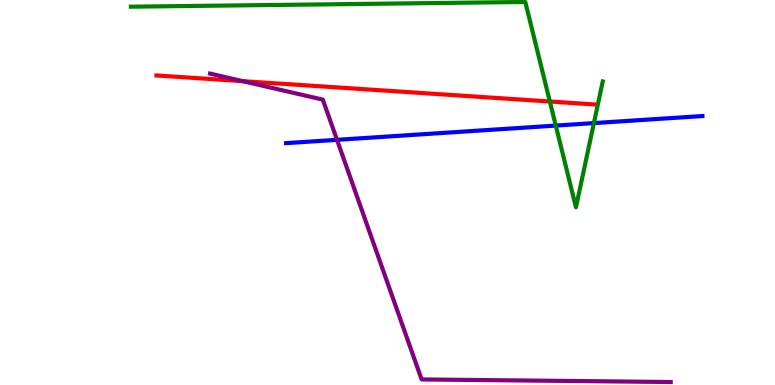[{'lines': ['blue', 'red'], 'intersections': []}, {'lines': ['green', 'red'], 'intersections': [{'x': 7.09, 'y': 7.36}]}, {'lines': ['purple', 'red'], 'intersections': [{'x': 3.13, 'y': 7.89}]}, {'lines': ['blue', 'green'], 'intersections': [{'x': 7.17, 'y': 6.74}, {'x': 7.66, 'y': 6.8}]}, {'lines': ['blue', 'purple'], 'intersections': [{'x': 4.35, 'y': 6.37}]}, {'lines': ['green', 'purple'], 'intersections': []}]